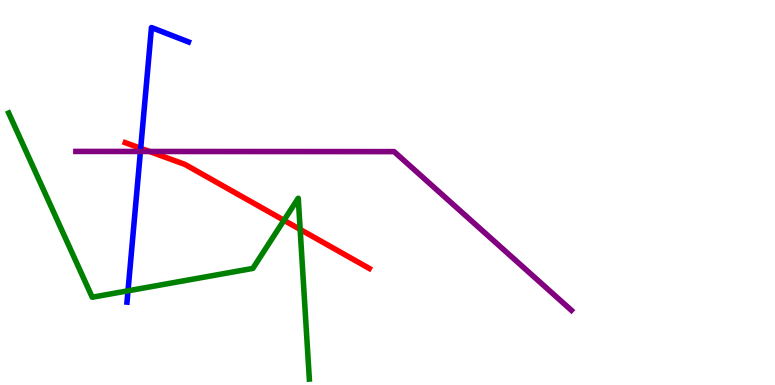[{'lines': ['blue', 'red'], 'intersections': [{'x': 1.82, 'y': 6.15}]}, {'lines': ['green', 'red'], 'intersections': [{'x': 3.66, 'y': 4.28}, {'x': 3.87, 'y': 4.04}]}, {'lines': ['purple', 'red'], 'intersections': [{'x': 1.93, 'y': 6.07}]}, {'lines': ['blue', 'green'], 'intersections': [{'x': 1.65, 'y': 2.45}]}, {'lines': ['blue', 'purple'], 'intersections': [{'x': 1.81, 'y': 6.07}]}, {'lines': ['green', 'purple'], 'intersections': []}]